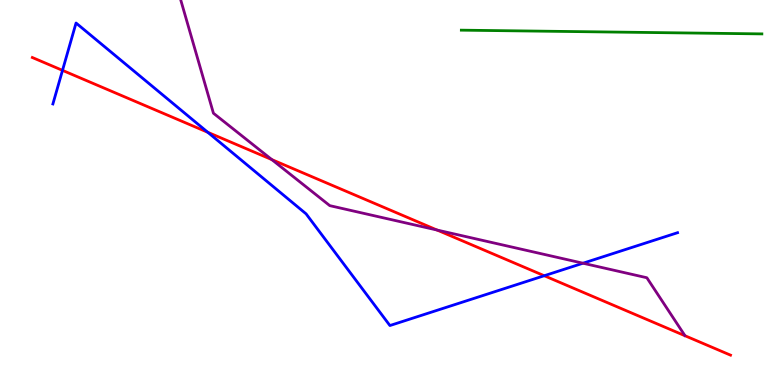[{'lines': ['blue', 'red'], 'intersections': [{'x': 0.806, 'y': 8.17}, {'x': 2.68, 'y': 6.56}, {'x': 7.02, 'y': 2.84}]}, {'lines': ['green', 'red'], 'intersections': []}, {'lines': ['purple', 'red'], 'intersections': [{'x': 3.51, 'y': 5.85}, {'x': 5.64, 'y': 4.03}]}, {'lines': ['blue', 'green'], 'intersections': []}, {'lines': ['blue', 'purple'], 'intersections': [{'x': 7.52, 'y': 3.16}]}, {'lines': ['green', 'purple'], 'intersections': []}]